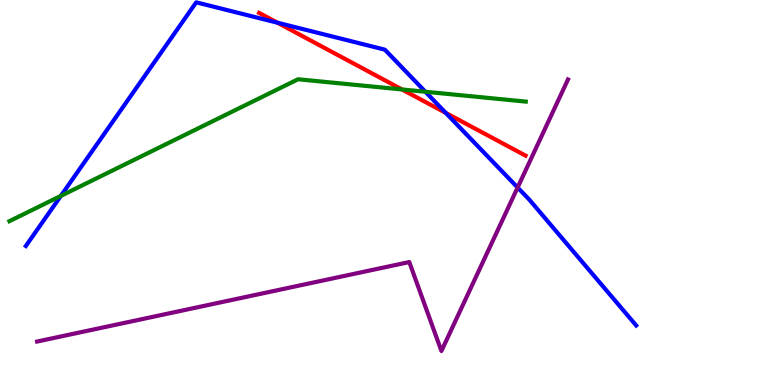[{'lines': ['blue', 'red'], 'intersections': [{'x': 3.58, 'y': 9.41}, {'x': 5.75, 'y': 7.07}]}, {'lines': ['green', 'red'], 'intersections': [{'x': 5.19, 'y': 7.68}]}, {'lines': ['purple', 'red'], 'intersections': []}, {'lines': ['blue', 'green'], 'intersections': [{'x': 0.785, 'y': 4.91}, {'x': 5.49, 'y': 7.62}]}, {'lines': ['blue', 'purple'], 'intersections': [{'x': 6.68, 'y': 5.13}]}, {'lines': ['green', 'purple'], 'intersections': []}]